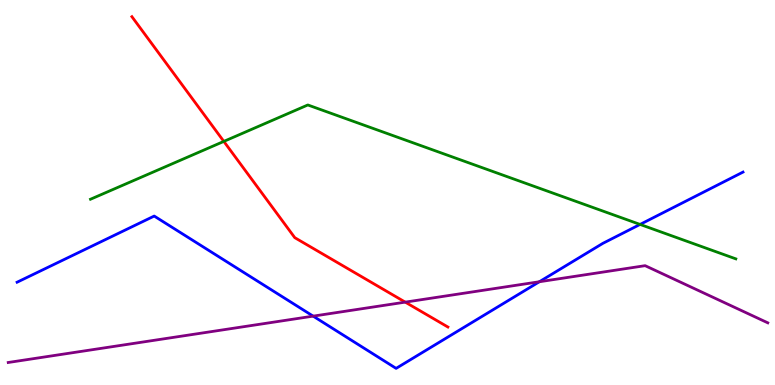[{'lines': ['blue', 'red'], 'intersections': []}, {'lines': ['green', 'red'], 'intersections': [{'x': 2.89, 'y': 6.33}]}, {'lines': ['purple', 'red'], 'intersections': [{'x': 5.23, 'y': 2.15}]}, {'lines': ['blue', 'green'], 'intersections': [{'x': 8.26, 'y': 4.17}]}, {'lines': ['blue', 'purple'], 'intersections': [{'x': 4.04, 'y': 1.79}, {'x': 6.96, 'y': 2.68}]}, {'lines': ['green', 'purple'], 'intersections': []}]